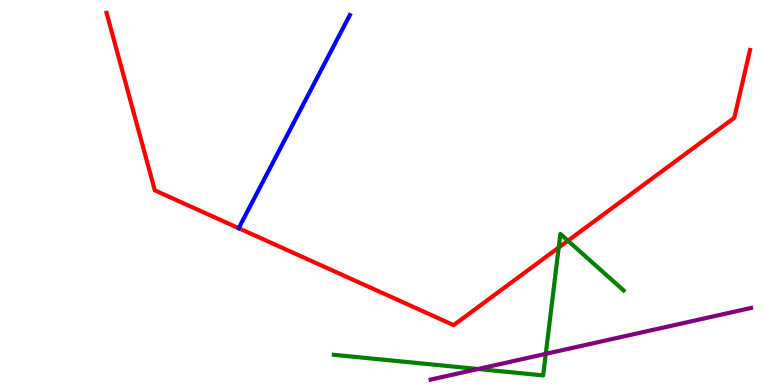[{'lines': ['blue', 'red'], 'intersections': [{'x': 3.08, 'y': 4.07}]}, {'lines': ['green', 'red'], 'intersections': [{'x': 7.21, 'y': 3.57}, {'x': 7.33, 'y': 3.75}]}, {'lines': ['purple', 'red'], 'intersections': []}, {'lines': ['blue', 'green'], 'intersections': []}, {'lines': ['blue', 'purple'], 'intersections': []}, {'lines': ['green', 'purple'], 'intersections': [{'x': 6.17, 'y': 0.416}, {'x': 7.04, 'y': 0.809}]}]